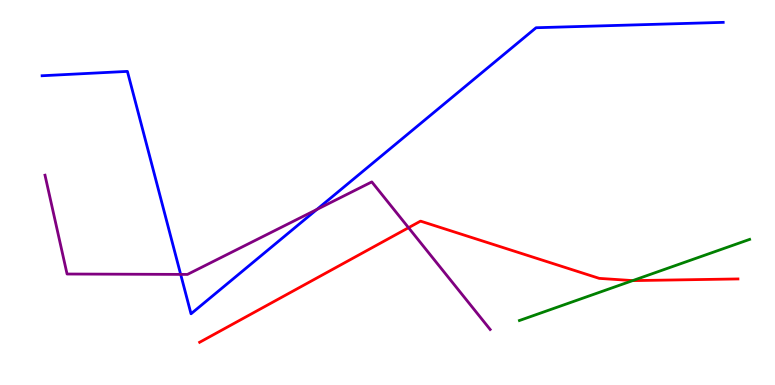[{'lines': ['blue', 'red'], 'intersections': []}, {'lines': ['green', 'red'], 'intersections': [{'x': 8.16, 'y': 2.71}]}, {'lines': ['purple', 'red'], 'intersections': [{'x': 5.27, 'y': 4.09}]}, {'lines': ['blue', 'green'], 'intersections': []}, {'lines': ['blue', 'purple'], 'intersections': [{'x': 2.33, 'y': 2.87}, {'x': 4.09, 'y': 4.56}]}, {'lines': ['green', 'purple'], 'intersections': []}]